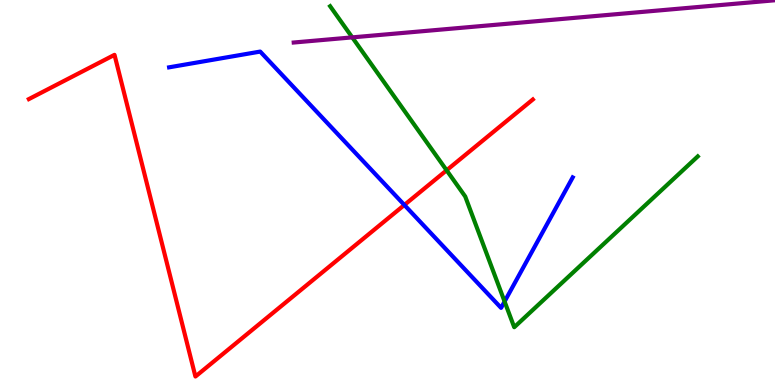[{'lines': ['blue', 'red'], 'intersections': [{'x': 5.22, 'y': 4.68}]}, {'lines': ['green', 'red'], 'intersections': [{'x': 5.76, 'y': 5.58}]}, {'lines': ['purple', 'red'], 'intersections': []}, {'lines': ['blue', 'green'], 'intersections': [{'x': 6.51, 'y': 2.17}]}, {'lines': ['blue', 'purple'], 'intersections': []}, {'lines': ['green', 'purple'], 'intersections': [{'x': 4.55, 'y': 9.03}]}]